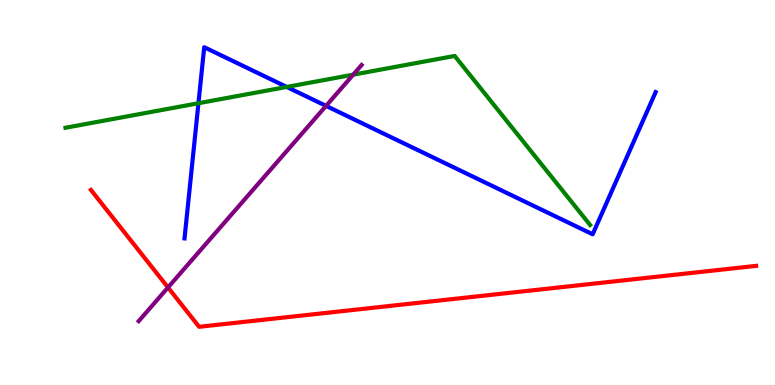[{'lines': ['blue', 'red'], 'intersections': []}, {'lines': ['green', 'red'], 'intersections': []}, {'lines': ['purple', 'red'], 'intersections': [{'x': 2.17, 'y': 2.53}]}, {'lines': ['blue', 'green'], 'intersections': [{'x': 2.56, 'y': 7.32}, {'x': 3.7, 'y': 7.74}]}, {'lines': ['blue', 'purple'], 'intersections': [{'x': 4.21, 'y': 7.25}]}, {'lines': ['green', 'purple'], 'intersections': [{'x': 4.56, 'y': 8.06}]}]